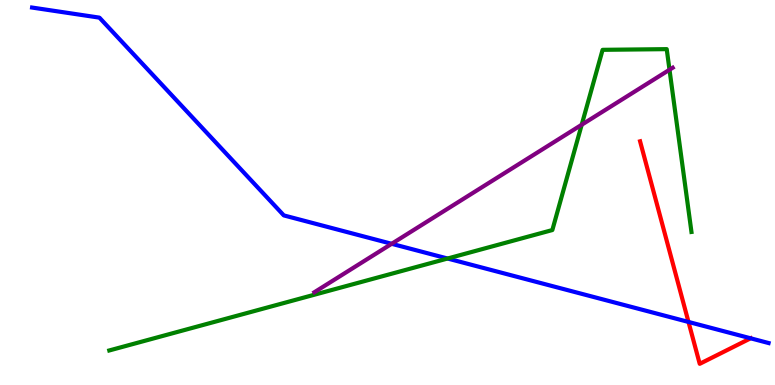[{'lines': ['blue', 'red'], 'intersections': [{'x': 8.88, 'y': 1.64}, {'x': 9.69, 'y': 1.21}]}, {'lines': ['green', 'red'], 'intersections': []}, {'lines': ['purple', 'red'], 'intersections': []}, {'lines': ['blue', 'green'], 'intersections': [{'x': 5.78, 'y': 3.29}]}, {'lines': ['blue', 'purple'], 'intersections': [{'x': 5.05, 'y': 3.67}]}, {'lines': ['green', 'purple'], 'intersections': [{'x': 7.51, 'y': 6.76}, {'x': 8.64, 'y': 8.19}]}]